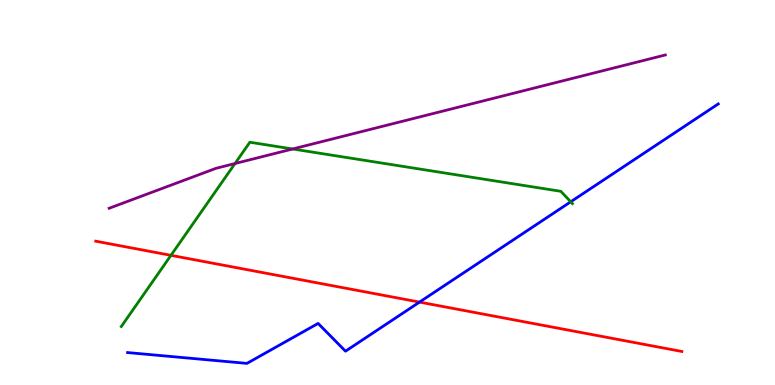[{'lines': ['blue', 'red'], 'intersections': [{'x': 5.41, 'y': 2.15}]}, {'lines': ['green', 'red'], 'intersections': [{'x': 2.21, 'y': 3.37}]}, {'lines': ['purple', 'red'], 'intersections': []}, {'lines': ['blue', 'green'], 'intersections': [{'x': 7.36, 'y': 4.76}]}, {'lines': ['blue', 'purple'], 'intersections': []}, {'lines': ['green', 'purple'], 'intersections': [{'x': 3.03, 'y': 5.75}, {'x': 3.78, 'y': 6.13}]}]